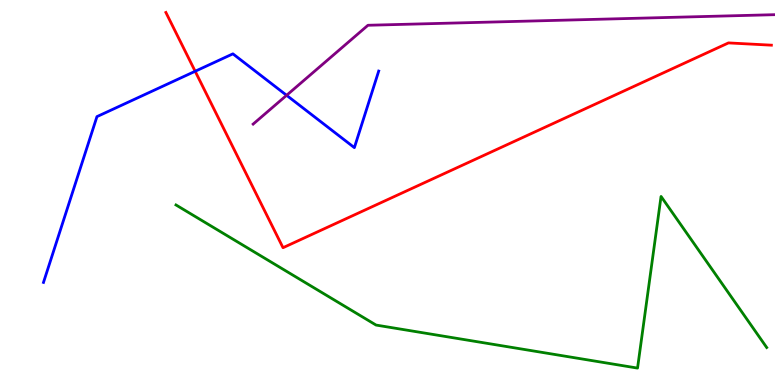[{'lines': ['blue', 'red'], 'intersections': [{'x': 2.52, 'y': 8.15}]}, {'lines': ['green', 'red'], 'intersections': []}, {'lines': ['purple', 'red'], 'intersections': []}, {'lines': ['blue', 'green'], 'intersections': []}, {'lines': ['blue', 'purple'], 'intersections': [{'x': 3.7, 'y': 7.52}]}, {'lines': ['green', 'purple'], 'intersections': []}]